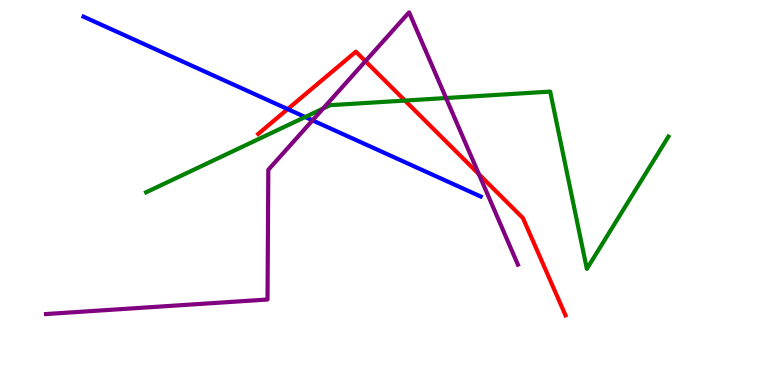[{'lines': ['blue', 'red'], 'intersections': [{'x': 3.71, 'y': 7.17}]}, {'lines': ['green', 'red'], 'intersections': [{'x': 5.23, 'y': 7.39}]}, {'lines': ['purple', 'red'], 'intersections': [{'x': 4.72, 'y': 8.41}, {'x': 6.18, 'y': 5.47}]}, {'lines': ['blue', 'green'], 'intersections': [{'x': 3.94, 'y': 6.96}]}, {'lines': ['blue', 'purple'], 'intersections': [{'x': 4.03, 'y': 6.87}]}, {'lines': ['green', 'purple'], 'intersections': [{'x': 4.17, 'y': 7.18}, {'x': 5.76, 'y': 7.45}]}]